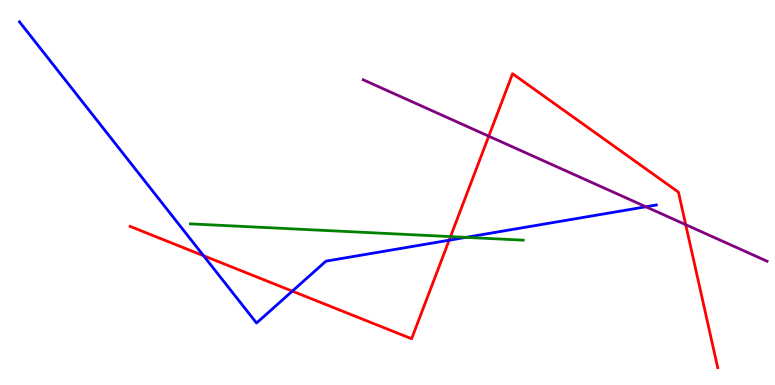[{'lines': ['blue', 'red'], 'intersections': [{'x': 2.63, 'y': 3.36}, {'x': 3.77, 'y': 2.44}, {'x': 5.8, 'y': 3.76}]}, {'lines': ['green', 'red'], 'intersections': [{'x': 5.81, 'y': 3.85}]}, {'lines': ['purple', 'red'], 'intersections': [{'x': 6.31, 'y': 6.46}, {'x': 8.85, 'y': 4.16}]}, {'lines': ['blue', 'green'], 'intersections': [{'x': 6.01, 'y': 3.83}]}, {'lines': ['blue', 'purple'], 'intersections': [{'x': 8.33, 'y': 4.63}]}, {'lines': ['green', 'purple'], 'intersections': []}]